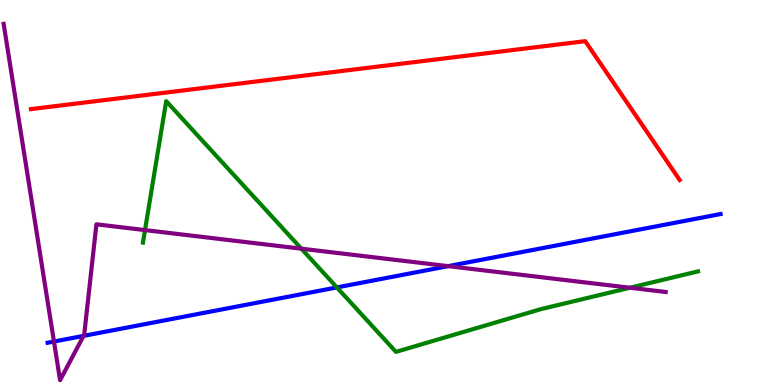[{'lines': ['blue', 'red'], 'intersections': []}, {'lines': ['green', 'red'], 'intersections': []}, {'lines': ['purple', 'red'], 'intersections': []}, {'lines': ['blue', 'green'], 'intersections': [{'x': 4.35, 'y': 2.53}]}, {'lines': ['blue', 'purple'], 'intersections': [{'x': 0.696, 'y': 1.13}, {'x': 1.08, 'y': 1.28}, {'x': 5.78, 'y': 3.09}]}, {'lines': ['green', 'purple'], 'intersections': [{'x': 1.87, 'y': 4.02}, {'x': 3.89, 'y': 3.54}, {'x': 8.13, 'y': 2.53}]}]